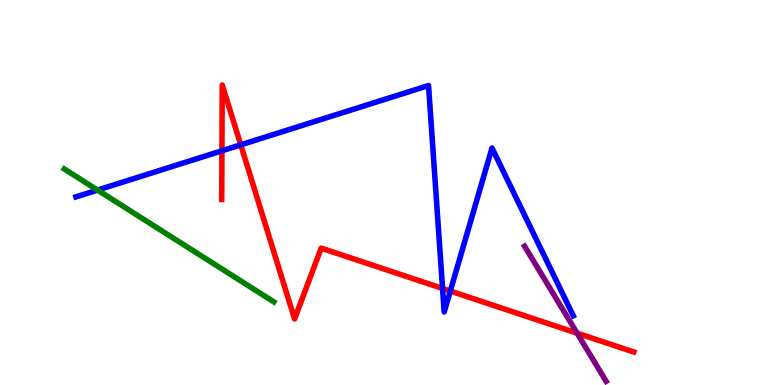[{'lines': ['blue', 'red'], 'intersections': [{'x': 2.86, 'y': 6.08}, {'x': 3.11, 'y': 6.24}, {'x': 5.71, 'y': 2.51}, {'x': 5.81, 'y': 2.44}]}, {'lines': ['green', 'red'], 'intersections': []}, {'lines': ['purple', 'red'], 'intersections': [{'x': 7.45, 'y': 1.35}]}, {'lines': ['blue', 'green'], 'intersections': [{'x': 1.26, 'y': 5.06}]}, {'lines': ['blue', 'purple'], 'intersections': []}, {'lines': ['green', 'purple'], 'intersections': []}]